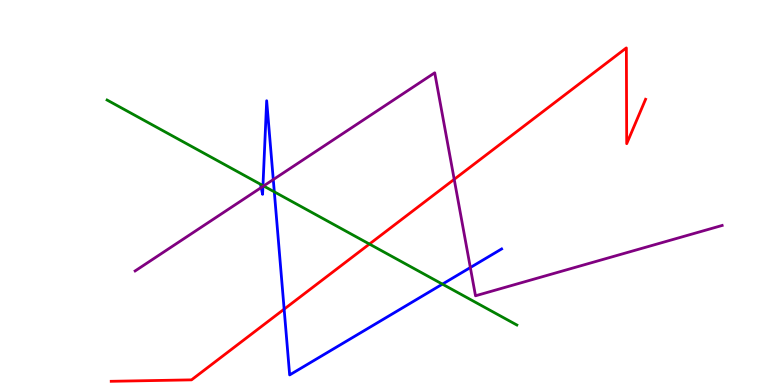[{'lines': ['blue', 'red'], 'intersections': [{'x': 3.67, 'y': 1.97}]}, {'lines': ['green', 'red'], 'intersections': [{'x': 4.77, 'y': 3.66}]}, {'lines': ['purple', 'red'], 'intersections': [{'x': 5.86, 'y': 5.34}]}, {'lines': ['blue', 'green'], 'intersections': [{'x': 3.39, 'y': 5.18}, {'x': 3.54, 'y': 5.02}, {'x': 5.71, 'y': 2.62}]}, {'lines': ['blue', 'purple'], 'intersections': [{'x': 3.37, 'y': 5.13}, {'x': 3.39, 'y': 5.16}, {'x': 3.53, 'y': 5.34}, {'x': 6.07, 'y': 3.05}]}, {'lines': ['green', 'purple'], 'intersections': [{'x': 3.4, 'y': 5.17}]}]